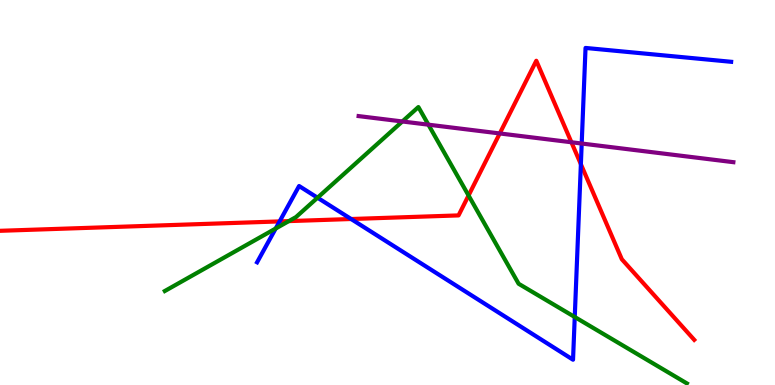[{'lines': ['blue', 'red'], 'intersections': [{'x': 3.61, 'y': 4.25}, {'x': 4.53, 'y': 4.31}, {'x': 7.5, 'y': 5.73}]}, {'lines': ['green', 'red'], 'intersections': [{'x': 3.73, 'y': 4.26}, {'x': 6.05, 'y': 4.92}]}, {'lines': ['purple', 'red'], 'intersections': [{'x': 6.45, 'y': 6.53}, {'x': 7.37, 'y': 6.3}]}, {'lines': ['blue', 'green'], 'intersections': [{'x': 3.56, 'y': 4.06}, {'x': 4.1, 'y': 4.86}, {'x': 7.42, 'y': 1.77}]}, {'lines': ['blue', 'purple'], 'intersections': [{'x': 7.51, 'y': 6.27}]}, {'lines': ['green', 'purple'], 'intersections': [{'x': 5.19, 'y': 6.84}, {'x': 5.53, 'y': 6.76}]}]